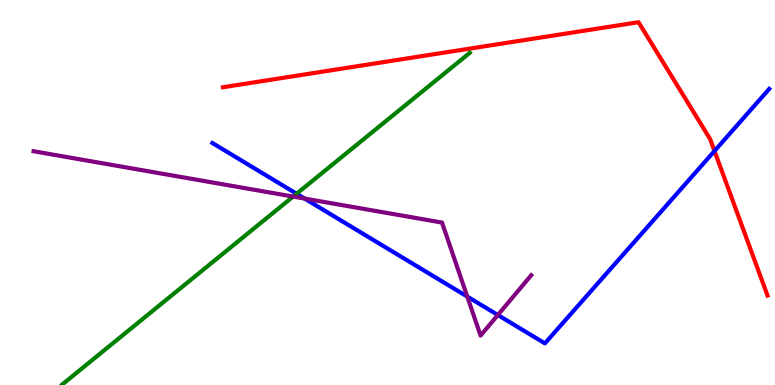[{'lines': ['blue', 'red'], 'intersections': [{'x': 9.22, 'y': 6.08}]}, {'lines': ['green', 'red'], 'intersections': []}, {'lines': ['purple', 'red'], 'intersections': []}, {'lines': ['blue', 'green'], 'intersections': [{'x': 3.83, 'y': 4.97}]}, {'lines': ['blue', 'purple'], 'intersections': [{'x': 3.93, 'y': 4.84}, {'x': 6.03, 'y': 2.3}, {'x': 6.42, 'y': 1.82}]}, {'lines': ['green', 'purple'], 'intersections': [{'x': 3.78, 'y': 4.89}]}]